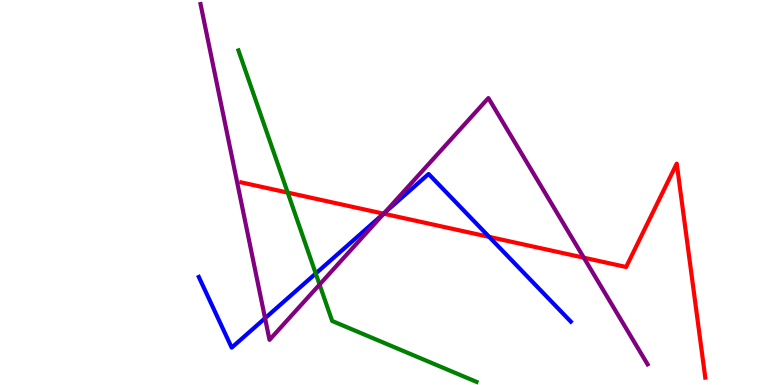[{'lines': ['blue', 'red'], 'intersections': [{'x': 4.95, 'y': 4.45}, {'x': 6.31, 'y': 3.85}]}, {'lines': ['green', 'red'], 'intersections': [{'x': 3.71, 'y': 5.0}]}, {'lines': ['purple', 'red'], 'intersections': [{'x': 4.95, 'y': 4.45}, {'x': 7.53, 'y': 3.31}]}, {'lines': ['blue', 'green'], 'intersections': [{'x': 4.07, 'y': 2.9}]}, {'lines': ['blue', 'purple'], 'intersections': [{'x': 3.42, 'y': 1.73}, {'x': 4.96, 'y': 4.46}]}, {'lines': ['green', 'purple'], 'intersections': [{'x': 4.12, 'y': 2.61}]}]